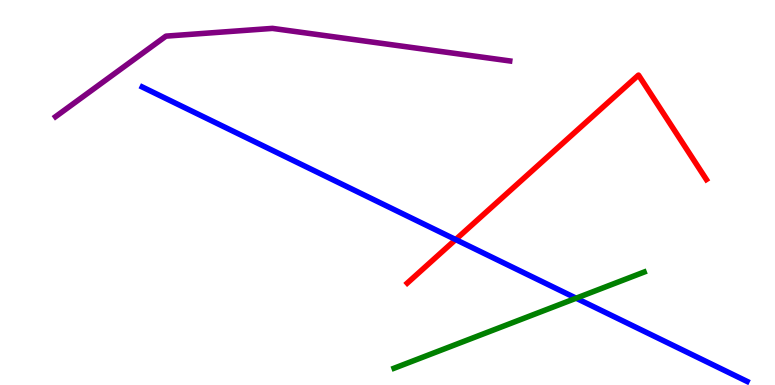[{'lines': ['blue', 'red'], 'intersections': [{'x': 5.88, 'y': 3.78}]}, {'lines': ['green', 'red'], 'intersections': []}, {'lines': ['purple', 'red'], 'intersections': []}, {'lines': ['blue', 'green'], 'intersections': [{'x': 7.43, 'y': 2.25}]}, {'lines': ['blue', 'purple'], 'intersections': []}, {'lines': ['green', 'purple'], 'intersections': []}]